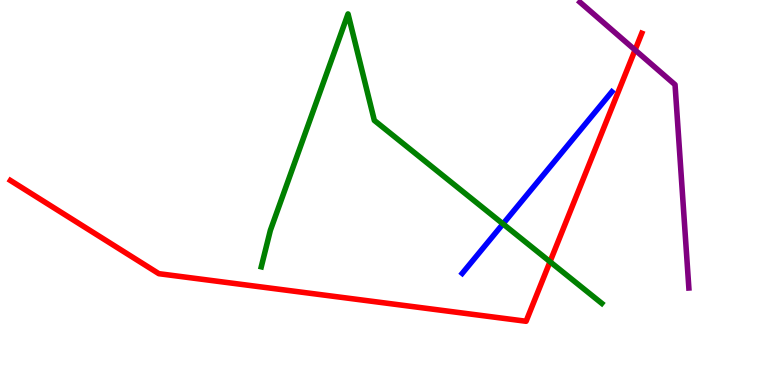[{'lines': ['blue', 'red'], 'intersections': []}, {'lines': ['green', 'red'], 'intersections': [{'x': 7.1, 'y': 3.2}]}, {'lines': ['purple', 'red'], 'intersections': [{'x': 8.19, 'y': 8.7}]}, {'lines': ['blue', 'green'], 'intersections': [{'x': 6.49, 'y': 4.18}]}, {'lines': ['blue', 'purple'], 'intersections': []}, {'lines': ['green', 'purple'], 'intersections': []}]